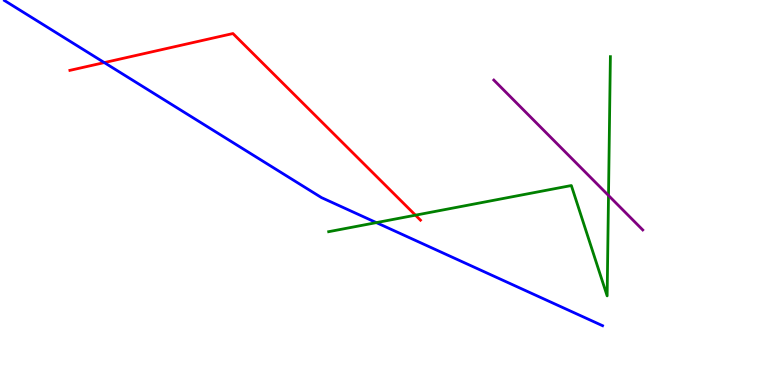[{'lines': ['blue', 'red'], 'intersections': [{'x': 1.35, 'y': 8.37}]}, {'lines': ['green', 'red'], 'intersections': [{'x': 5.36, 'y': 4.41}]}, {'lines': ['purple', 'red'], 'intersections': []}, {'lines': ['blue', 'green'], 'intersections': [{'x': 4.86, 'y': 4.22}]}, {'lines': ['blue', 'purple'], 'intersections': []}, {'lines': ['green', 'purple'], 'intersections': [{'x': 7.85, 'y': 4.92}]}]